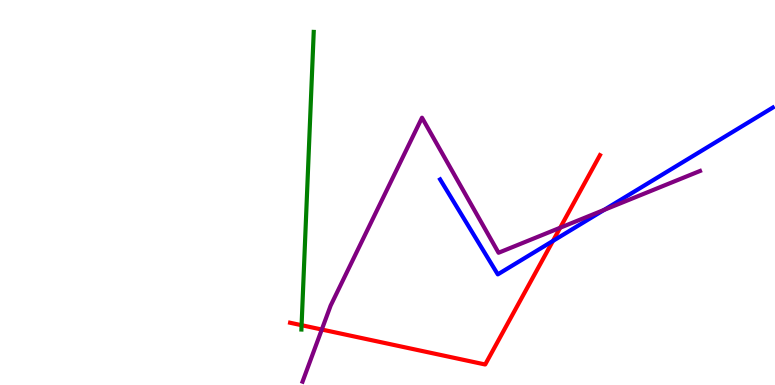[{'lines': ['blue', 'red'], 'intersections': [{'x': 7.13, 'y': 3.74}]}, {'lines': ['green', 'red'], 'intersections': [{'x': 3.89, 'y': 1.55}]}, {'lines': ['purple', 'red'], 'intersections': [{'x': 4.15, 'y': 1.44}, {'x': 7.23, 'y': 4.08}]}, {'lines': ['blue', 'green'], 'intersections': []}, {'lines': ['blue', 'purple'], 'intersections': [{'x': 7.79, 'y': 4.55}]}, {'lines': ['green', 'purple'], 'intersections': []}]